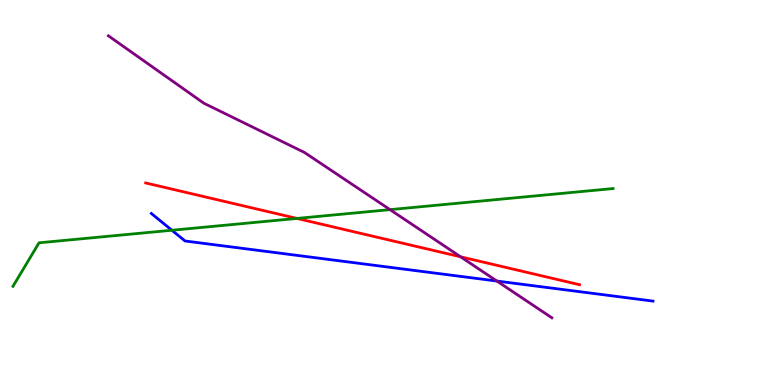[{'lines': ['blue', 'red'], 'intersections': []}, {'lines': ['green', 'red'], 'intersections': [{'x': 3.83, 'y': 4.33}]}, {'lines': ['purple', 'red'], 'intersections': [{'x': 5.94, 'y': 3.33}]}, {'lines': ['blue', 'green'], 'intersections': [{'x': 2.22, 'y': 4.02}]}, {'lines': ['blue', 'purple'], 'intersections': [{'x': 6.41, 'y': 2.7}]}, {'lines': ['green', 'purple'], 'intersections': [{'x': 5.03, 'y': 4.55}]}]